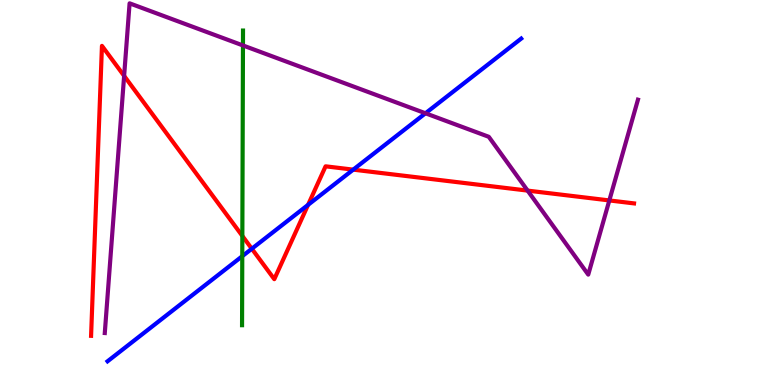[{'lines': ['blue', 'red'], 'intersections': [{'x': 3.25, 'y': 3.54}, {'x': 3.98, 'y': 4.68}, {'x': 4.56, 'y': 5.59}]}, {'lines': ['green', 'red'], 'intersections': [{'x': 3.13, 'y': 3.87}]}, {'lines': ['purple', 'red'], 'intersections': [{'x': 1.6, 'y': 8.03}, {'x': 6.81, 'y': 5.05}, {'x': 7.86, 'y': 4.79}]}, {'lines': ['blue', 'green'], 'intersections': [{'x': 3.13, 'y': 3.35}]}, {'lines': ['blue', 'purple'], 'intersections': [{'x': 5.49, 'y': 7.06}]}, {'lines': ['green', 'purple'], 'intersections': [{'x': 3.14, 'y': 8.82}]}]